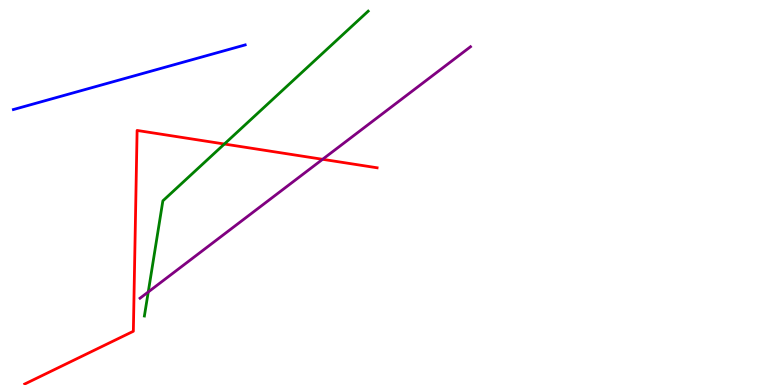[{'lines': ['blue', 'red'], 'intersections': []}, {'lines': ['green', 'red'], 'intersections': [{'x': 2.9, 'y': 6.26}]}, {'lines': ['purple', 'red'], 'intersections': [{'x': 4.16, 'y': 5.86}]}, {'lines': ['blue', 'green'], 'intersections': []}, {'lines': ['blue', 'purple'], 'intersections': []}, {'lines': ['green', 'purple'], 'intersections': [{'x': 1.91, 'y': 2.42}]}]